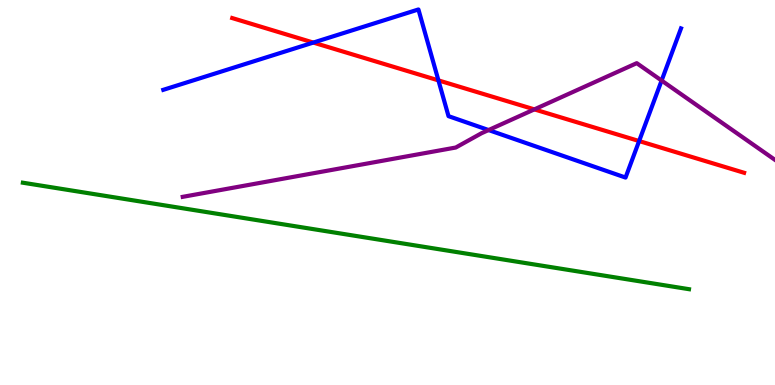[{'lines': ['blue', 'red'], 'intersections': [{'x': 4.04, 'y': 8.89}, {'x': 5.66, 'y': 7.91}, {'x': 8.25, 'y': 6.34}]}, {'lines': ['green', 'red'], 'intersections': []}, {'lines': ['purple', 'red'], 'intersections': [{'x': 6.89, 'y': 7.16}]}, {'lines': ['blue', 'green'], 'intersections': []}, {'lines': ['blue', 'purple'], 'intersections': [{'x': 6.3, 'y': 6.62}, {'x': 8.54, 'y': 7.91}]}, {'lines': ['green', 'purple'], 'intersections': []}]